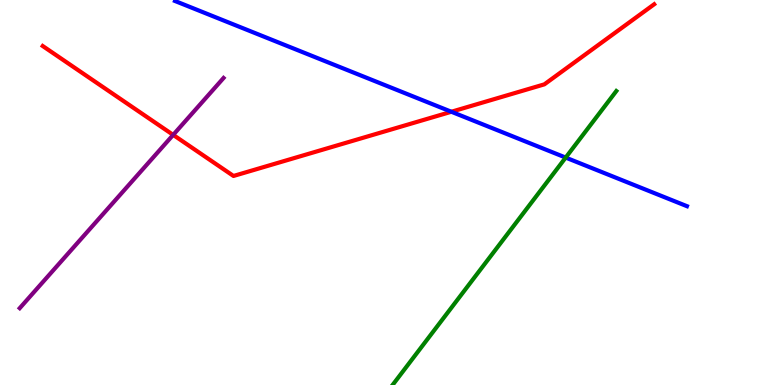[{'lines': ['blue', 'red'], 'intersections': [{'x': 5.82, 'y': 7.1}]}, {'lines': ['green', 'red'], 'intersections': []}, {'lines': ['purple', 'red'], 'intersections': [{'x': 2.23, 'y': 6.5}]}, {'lines': ['blue', 'green'], 'intersections': [{'x': 7.3, 'y': 5.91}]}, {'lines': ['blue', 'purple'], 'intersections': []}, {'lines': ['green', 'purple'], 'intersections': []}]